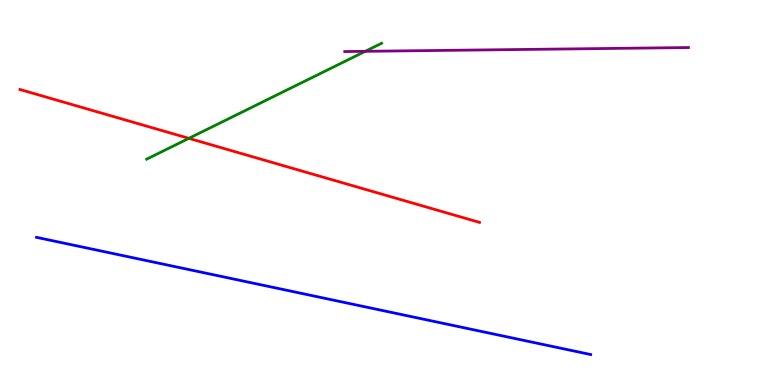[{'lines': ['blue', 'red'], 'intersections': []}, {'lines': ['green', 'red'], 'intersections': [{'x': 2.44, 'y': 6.41}]}, {'lines': ['purple', 'red'], 'intersections': []}, {'lines': ['blue', 'green'], 'intersections': []}, {'lines': ['blue', 'purple'], 'intersections': []}, {'lines': ['green', 'purple'], 'intersections': [{'x': 4.71, 'y': 8.67}]}]